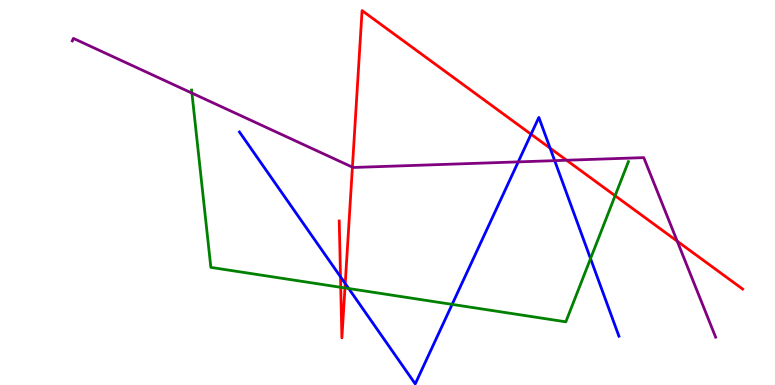[{'lines': ['blue', 'red'], 'intersections': [{'x': 4.39, 'y': 2.81}, {'x': 4.45, 'y': 2.64}, {'x': 6.85, 'y': 6.51}, {'x': 7.1, 'y': 6.15}]}, {'lines': ['green', 'red'], 'intersections': [{'x': 4.4, 'y': 2.54}, {'x': 4.45, 'y': 2.52}, {'x': 7.94, 'y': 4.92}]}, {'lines': ['purple', 'red'], 'intersections': [{'x': 4.55, 'y': 5.66}, {'x': 7.31, 'y': 5.84}, {'x': 8.74, 'y': 3.74}]}, {'lines': ['blue', 'green'], 'intersections': [{'x': 4.5, 'y': 2.51}, {'x': 5.83, 'y': 2.09}, {'x': 7.62, 'y': 3.28}]}, {'lines': ['blue', 'purple'], 'intersections': [{'x': 6.69, 'y': 5.8}, {'x': 7.16, 'y': 5.83}]}, {'lines': ['green', 'purple'], 'intersections': [{'x': 2.48, 'y': 7.58}]}]